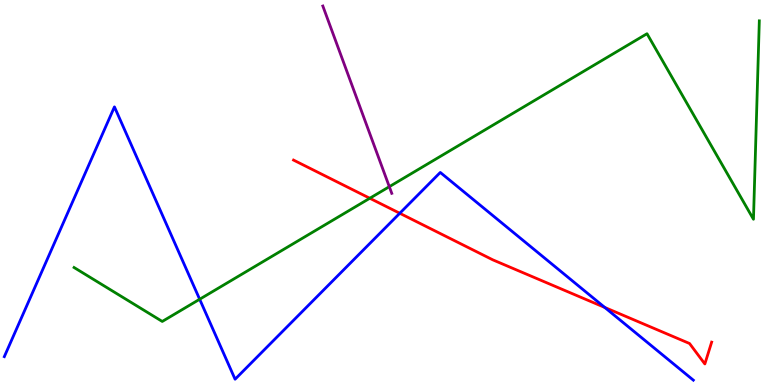[{'lines': ['blue', 'red'], 'intersections': [{'x': 5.16, 'y': 4.46}, {'x': 7.8, 'y': 2.01}]}, {'lines': ['green', 'red'], 'intersections': [{'x': 4.77, 'y': 4.85}]}, {'lines': ['purple', 'red'], 'intersections': []}, {'lines': ['blue', 'green'], 'intersections': [{'x': 2.58, 'y': 2.23}]}, {'lines': ['blue', 'purple'], 'intersections': []}, {'lines': ['green', 'purple'], 'intersections': [{'x': 5.02, 'y': 5.15}]}]